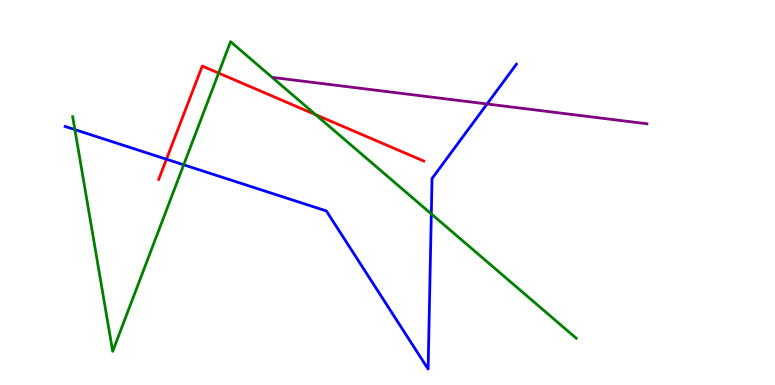[{'lines': ['blue', 'red'], 'intersections': [{'x': 2.15, 'y': 5.86}]}, {'lines': ['green', 'red'], 'intersections': [{'x': 2.82, 'y': 8.1}, {'x': 4.07, 'y': 7.02}]}, {'lines': ['purple', 'red'], 'intersections': []}, {'lines': ['blue', 'green'], 'intersections': [{'x': 0.966, 'y': 6.63}, {'x': 2.37, 'y': 5.72}, {'x': 5.57, 'y': 4.44}]}, {'lines': ['blue', 'purple'], 'intersections': [{'x': 6.28, 'y': 7.3}]}, {'lines': ['green', 'purple'], 'intersections': []}]